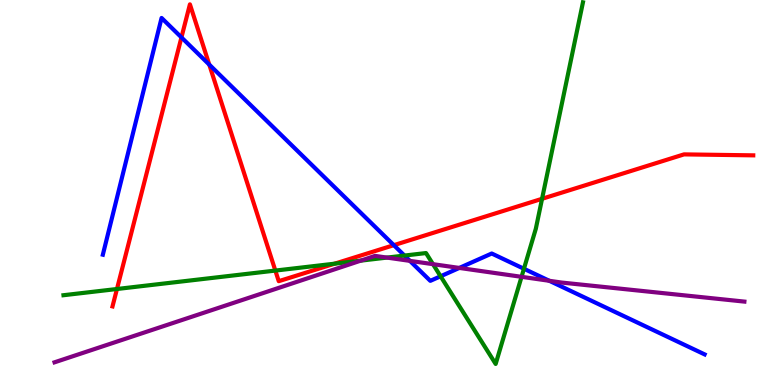[{'lines': ['blue', 'red'], 'intersections': [{'x': 2.34, 'y': 9.03}, {'x': 2.7, 'y': 8.32}, {'x': 5.08, 'y': 3.63}]}, {'lines': ['green', 'red'], 'intersections': [{'x': 1.51, 'y': 2.49}, {'x': 3.55, 'y': 2.97}, {'x': 4.32, 'y': 3.15}, {'x': 6.99, 'y': 4.84}]}, {'lines': ['purple', 'red'], 'intersections': []}, {'lines': ['blue', 'green'], 'intersections': [{'x': 5.22, 'y': 3.36}, {'x': 5.69, 'y': 2.82}, {'x': 6.76, 'y': 3.02}]}, {'lines': ['blue', 'purple'], 'intersections': [{'x': 5.29, 'y': 3.22}, {'x': 5.93, 'y': 3.04}, {'x': 7.09, 'y': 2.71}]}, {'lines': ['green', 'purple'], 'intersections': [{'x': 4.65, 'y': 3.23}, {'x': 4.99, 'y': 3.31}, {'x': 5.59, 'y': 3.14}, {'x': 6.73, 'y': 2.81}]}]